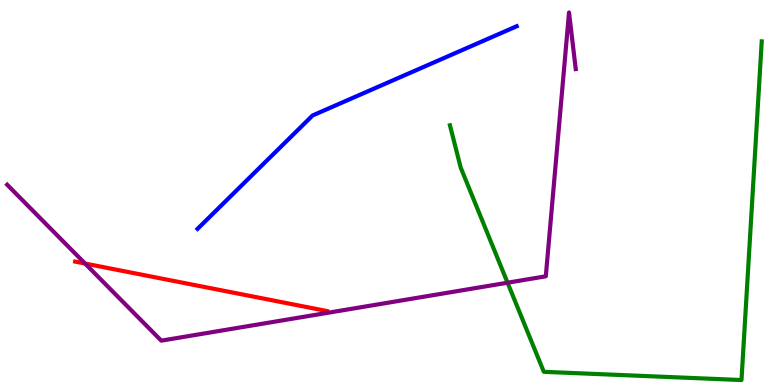[{'lines': ['blue', 'red'], 'intersections': []}, {'lines': ['green', 'red'], 'intersections': []}, {'lines': ['purple', 'red'], 'intersections': [{'x': 1.1, 'y': 3.15}]}, {'lines': ['blue', 'green'], 'intersections': []}, {'lines': ['blue', 'purple'], 'intersections': []}, {'lines': ['green', 'purple'], 'intersections': [{'x': 6.55, 'y': 2.66}]}]